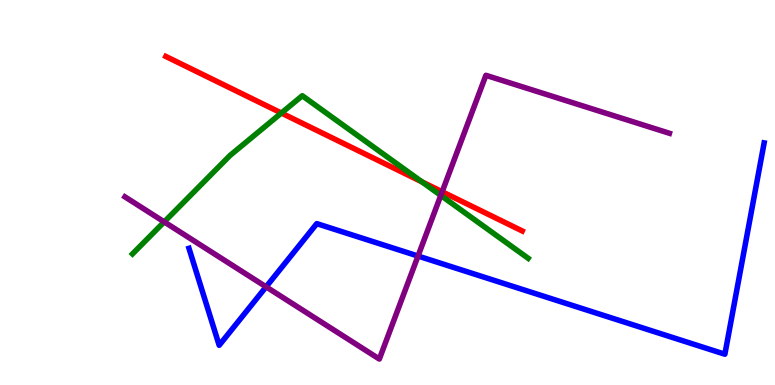[{'lines': ['blue', 'red'], 'intersections': []}, {'lines': ['green', 'red'], 'intersections': [{'x': 3.63, 'y': 7.06}, {'x': 5.44, 'y': 5.28}]}, {'lines': ['purple', 'red'], 'intersections': [{'x': 5.71, 'y': 5.02}]}, {'lines': ['blue', 'green'], 'intersections': []}, {'lines': ['blue', 'purple'], 'intersections': [{'x': 3.43, 'y': 2.55}, {'x': 5.39, 'y': 3.35}]}, {'lines': ['green', 'purple'], 'intersections': [{'x': 2.12, 'y': 4.24}, {'x': 5.69, 'y': 4.92}]}]